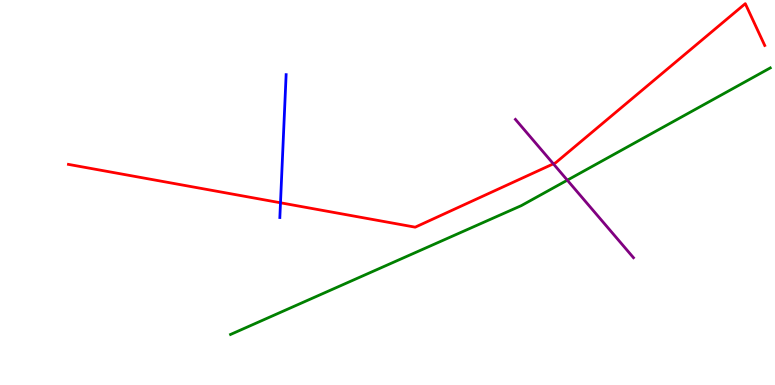[{'lines': ['blue', 'red'], 'intersections': [{'x': 3.62, 'y': 4.73}]}, {'lines': ['green', 'red'], 'intersections': []}, {'lines': ['purple', 'red'], 'intersections': [{'x': 7.14, 'y': 5.74}]}, {'lines': ['blue', 'green'], 'intersections': []}, {'lines': ['blue', 'purple'], 'intersections': []}, {'lines': ['green', 'purple'], 'intersections': [{'x': 7.32, 'y': 5.32}]}]